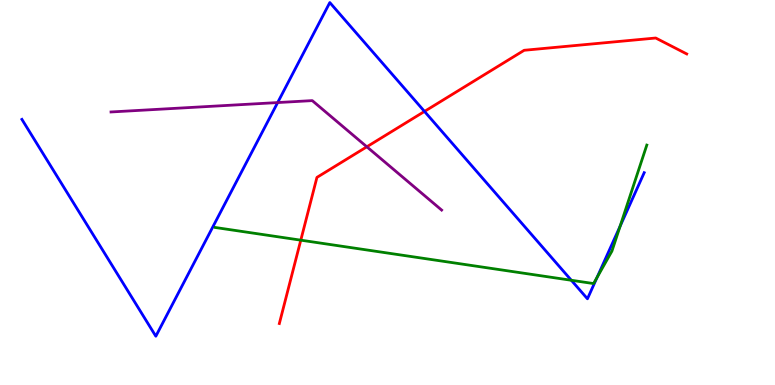[{'lines': ['blue', 'red'], 'intersections': [{'x': 5.48, 'y': 7.11}]}, {'lines': ['green', 'red'], 'intersections': [{'x': 3.88, 'y': 3.76}]}, {'lines': ['purple', 'red'], 'intersections': [{'x': 4.73, 'y': 6.19}]}, {'lines': ['blue', 'green'], 'intersections': [{'x': 7.37, 'y': 2.72}, {'x': 7.7, 'y': 2.8}, {'x': 8.0, 'y': 4.12}]}, {'lines': ['blue', 'purple'], 'intersections': [{'x': 3.58, 'y': 7.34}]}, {'lines': ['green', 'purple'], 'intersections': []}]